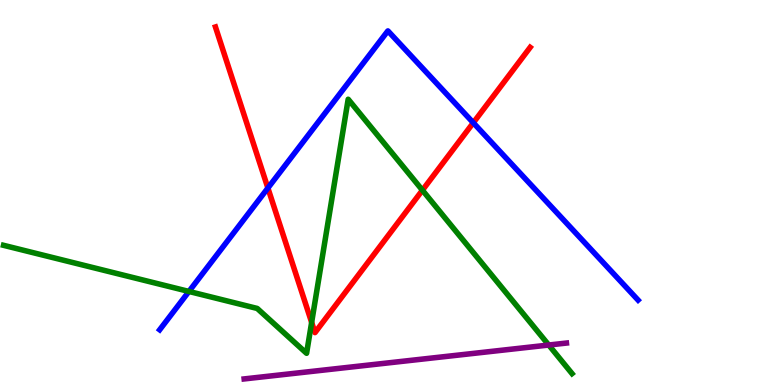[{'lines': ['blue', 'red'], 'intersections': [{'x': 3.46, 'y': 5.12}, {'x': 6.11, 'y': 6.81}]}, {'lines': ['green', 'red'], 'intersections': [{'x': 4.02, 'y': 1.63}, {'x': 5.45, 'y': 5.06}]}, {'lines': ['purple', 'red'], 'intersections': []}, {'lines': ['blue', 'green'], 'intersections': [{'x': 2.44, 'y': 2.43}]}, {'lines': ['blue', 'purple'], 'intersections': []}, {'lines': ['green', 'purple'], 'intersections': [{'x': 7.08, 'y': 1.04}]}]